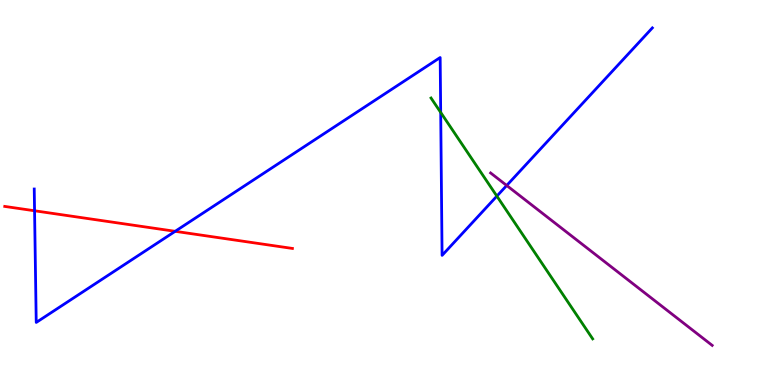[{'lines': ['blue', 'red'], 'intersections': [{'x': 0.446, 'y': 4.53}, {'x': 2.26, 'y': 3.99}]}, {'lines': ['green', 'red'], 'intersections': []}, {'lines': ['purple', 'red'], 'intersections': []}, {'lines': ['blue', 'green'], 'intersections': [{'x': 5.69, 'y': 7.08}, {'x': 6.41, 'y': 4.91}]}, {'lines': ['blue', 'purple'], 'intersections': [{'x': 6.54, 'y': 5.18}]}, {'lines': ['green', 'purple'], 'intersections': []}]